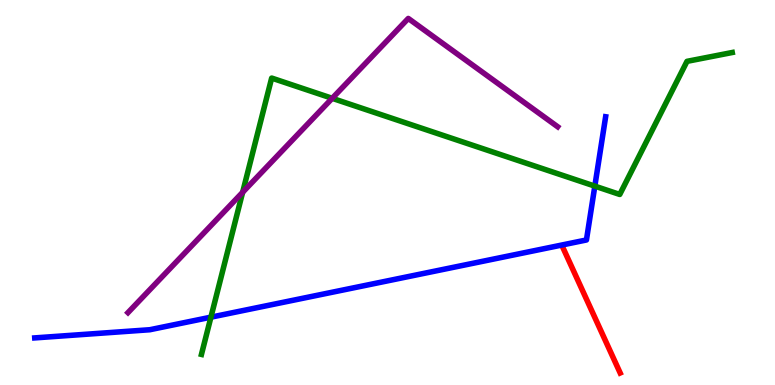[{'lines': ['blue', 'red'], 'intersections': []}, {'lines': ['green', 'red'], 'intersections': []}, {'lines': ['purple', 'red'], 'intersections': []}, {'lines': ['blue', 'green'], 'intersections': [{'x': 2.72, 'y': 1.76}, {'x': 7.68, 'y': 5.17}]}, {'lines': ['blue', 'purple'], 'intersections': []}, {'lines': ['green', 'purple'], 'intersections': [{'x': 3.13, 'y': 5.01}, {'x': 4.29, 'y': 7.45}]}]